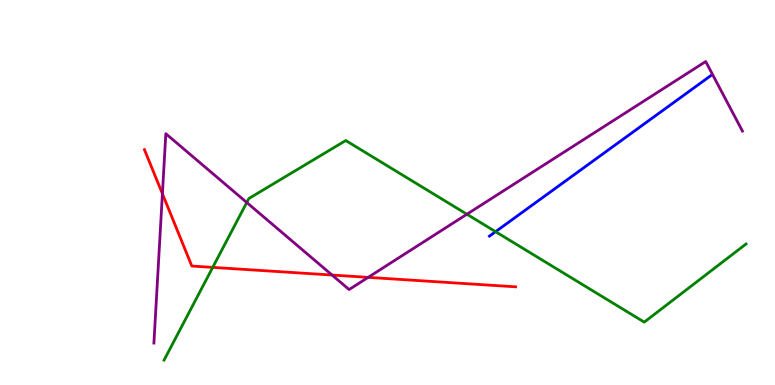[{'lines': ['blue', 'red'], 'intersections': []}, {'lines': ['green', 'red'], 'intersections': [{'x': 2.74, 'y': 3.05}]}, {'lines': ['purple', 'red'], 'intersections': [{'x': 2.1, 'y': 4.97}, {'x': 4.28, 'y': 2.86}, {'x': 4.75, 'y': 2.8}]}, {'lines': ['blue', 'green'], 'intersections': [{'x': 6.39, 'y': 3.98}]}, {'lines': ['blue', 'purple'], 'intersections': []}, {'lines': ['green', 'purple'], 'intersections': [{'x': 3.18, 'y': 4.74}, {'x': 6.02, 'y': 4.44}]}]